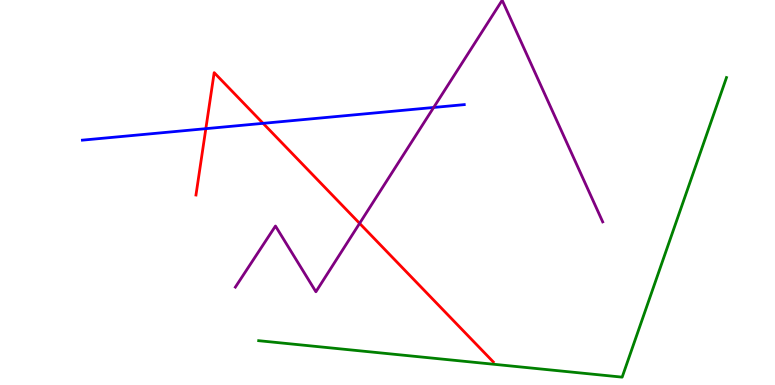[{'lines': ['blue', 'red'], 'intersections': [{'x': 2.66, 'y': 6.66}, {'x': 3.39, 'y': 6.8}]}, {'lines': ['green', 'red'], 'intersections': []}, {'lines': ['purple', 'red'], 'intersections': [{'x': 4.64, 'y': 4.2}]}, {'lines': ['blue', 'green'], 'intersections': []}, {'lines': ['blue', 'purple'], 'intersections': [{'x': 5.6, 'y': 7.21}]}, {'lines': ['green', 'purple'], 'intersections': []}]